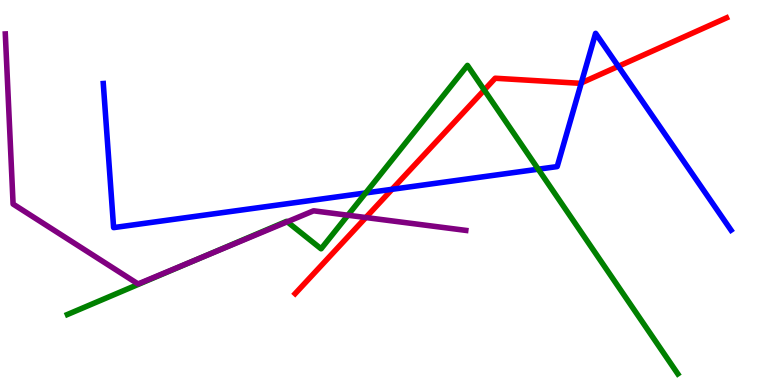[{'lines': ['blue', 'red'], 'intersections': [{'x': 5.06, 'y': 5.08}, {'x': 7.5, 'y': 7.85}, {'x': 7.98, 'y': 8.28}]}, {'lines': ['green', 'red'], 'intersections': [{'x': 6.25, 'y': 7.66}]}, {'lines': ['purple', 'red'], 'intersections': [{'x': 4.72, 'y': 4.35}]}, {'lines': ['blue', 'green'], 'intersections': [{'x': 4.72, 'y': 4.99}, {'x': 6.94, 'y': 5.61}]}, {'lines': ['blue', 'purple'], 'intersections': []}, {'lines': ['green', 'purple'], 'intersections': [{'x': 2.58, 'y': 3.29}, {'x': 3.71, 'y': 4.24}, {'x': 4.49, 'y': 4.41}]}]